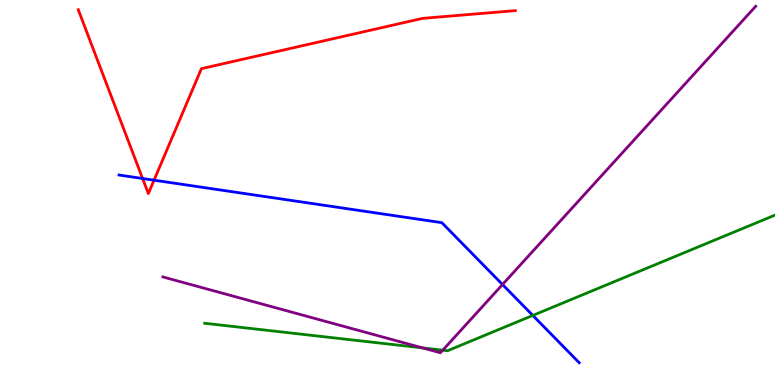[{'lines': ['blue', 'red'], 'intersections': [{'x': 1.84, 'y': 5.36}, {'x': 1.99, 'y': 5.32}]}, {'lines': ['green', 'red'], 'intersections': []}, {'lines': ['purple', 'red'], 'intersections': []}, {'lines': ['blue', 'green'], 'intersections': [{'x': 6.87, 'y': 1.81}]}, {'lines': ['blue', 'purple'], 'intersections': [{'x': 6.48, 'y': 2.61}]}, {'lines': ['green', 'purple'], 'intersections': [{'x': 5.45, 'y': 0.964}, {'x': 5.71, 'y': 0.905}]}]